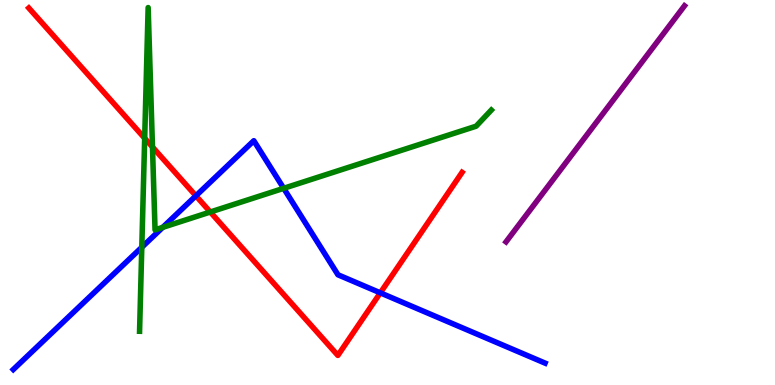[{'lines': ['blue', 'red'], 'intersections': [{'x': 2.53, 'y': 4.91}, {'x': 4.91, 'y': 2.39}]}, {'lines': ['green', 'red'], 'intersections': [{'x': 1.87, 'y': 6.41}, {'x': 1.97, 'y': 6.18}, {'x': 2.71, 'y': 4.49}]}, {'lines': ['purple', 'red'], 'intersections': []}, {'lines': ['blue', 'green'], 'intersections': [{'x': 1.83, 'y': 3.58}, {'x': 2.1, 'y': 4.09}, {'x': 3.66, 'y': 5.11}]}, {'lines': ['blue', 'purple'], 'intersections': []}, {'lines': ['green', 'purple'], 'intersections': []}]